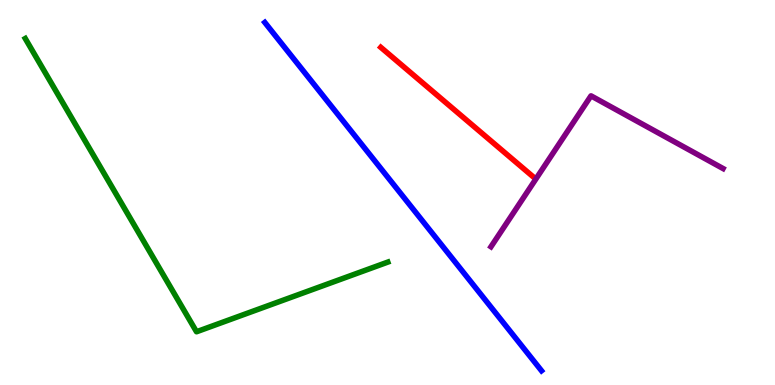[{'lines': ['blue', 'red'], 'intersections': []}, {'lines': ['green', 'red'], 'intersections': []}, {'lines': ['purple', 'red'], 'intersections': []}, {'lines': ['blue', 'green'], 'intersections': []}, {'lines': ['blue', 'purple'], 'intersections': []}, {'lines': ['green', 'purple'], 'intersections': []}]